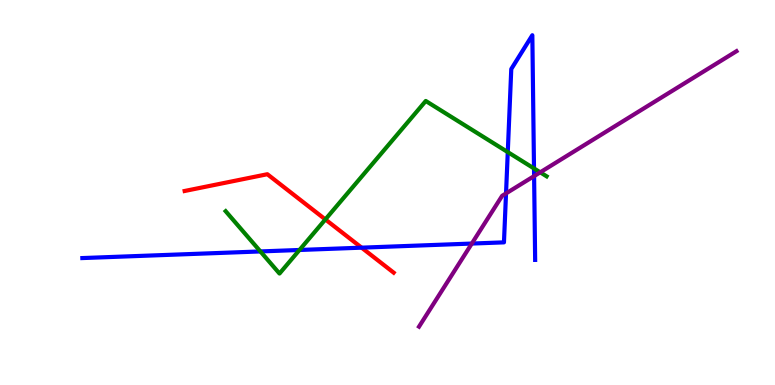[{'lines': ['blue', 'red'], 'intersections': [{'x': 4.67, 'y': 3.57}]}, {'lines': ['green', 'red'], 'intersections': [{'x': 4.2, 'y': 4.3}]}, {'lines': ['purple', 'red'], 'intersections': []}, {'lines': ['blue', 'green'], 'intersections': [{'x': 3.36, 'y': 3.47}, {'x': 3.86, 'y': 3.51}, {'x': 6.55, 'y': 6.05}, {'x': 6.89, 'y': 5.62}]}, {'lines': ['blue', 'purple'], 'intersections': [{'x': 6.09, 'y': 3.67}, {'x': 6.53, 'y': 4.98}, {'x': 6.89, 'y': 5.43}]}, {'lines': ['green', 'purple'], 'intersections': [{'x': 6.97, 'y': 5.52}]}]